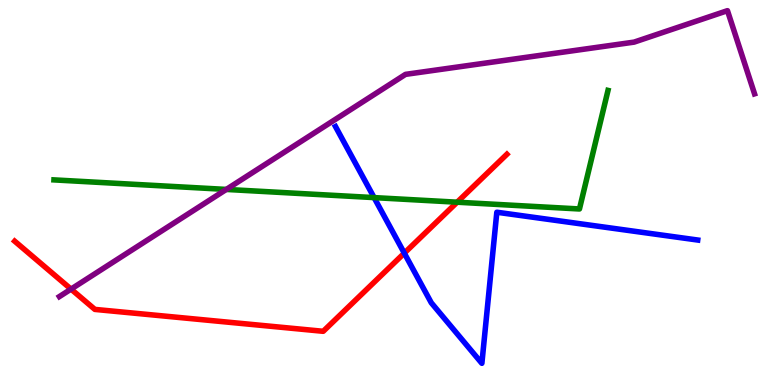[{'lines': ['blue', 'red'], 'intersections': [{'x': 5.22, 'y': 3.42}]}, {'lines': ['green', 'red'], 'intersections': [{'x': 5.9, 'y': 4.75}]}, {'lines': ['purple', 'red'], 'intersections': [{'x': 0.917, 'y': 2.49}]}, {'lines': ['blue', 'green'], 'intersections': [{'x': 4.83, 'y': 4.87}]}, {'lines': ['blue', 'purple'], 'intersections': []}, {'lines': ['green', 'purple'], 'intersections': [{'x': 2.92, 'y': 5.08}]}]